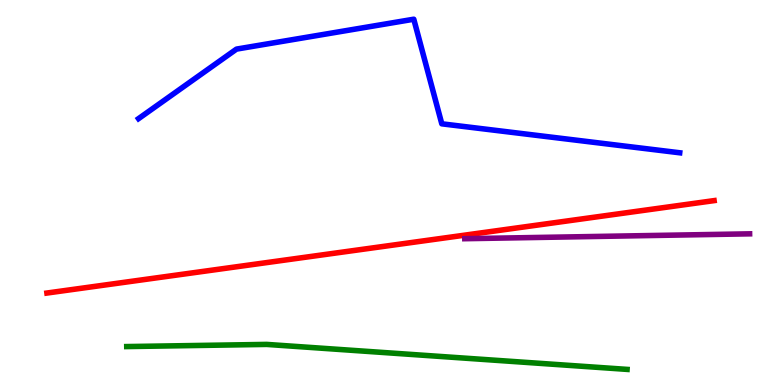[{'lines': ['blue', 'red'], 'intersections': []}, {'lines': ['green', 'red'], 'intersections': []}, {'lines': ['purple', 'red'], 'intersections': []}, {'lines': ['blue', 'green'], 'intersections': []}, {'lines': ['blue', 'purple'], 'intersections': []}, {'lines': ['green', 'purple'], 'intersections': []}]